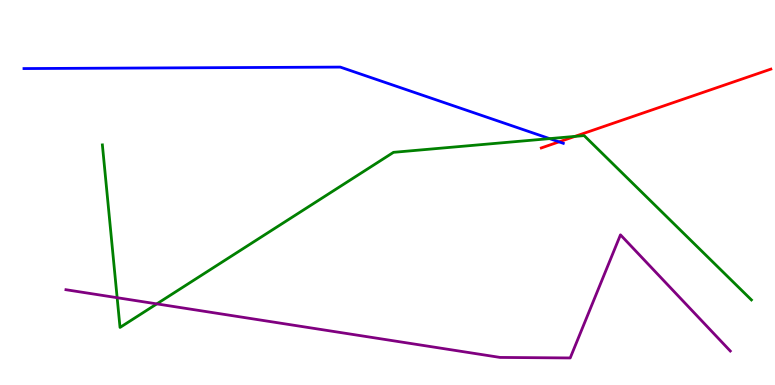[{'lines': ['blue', 'red'], 'intersections': [{'x': 7.21, 'y': 6.32}]}, {'lines': ['green', 'red'], 'intersections': [{'x': 7.42, 'y': 6.46}]}, {'lines': ['purple', 'red'], 'intersections': []}, {'lines': ['blue', 'green'], 'intersections': [{'x': 7.09, 'y': 6.4}]}, {'lines': ['blue', 'purple'], 'intersections': []}, {'lines': ['green', 'purple'], 'intersections': [{'x': 1.51, 'y': 2.27}, {'x': 2.02, 'y': 2.11}]}]